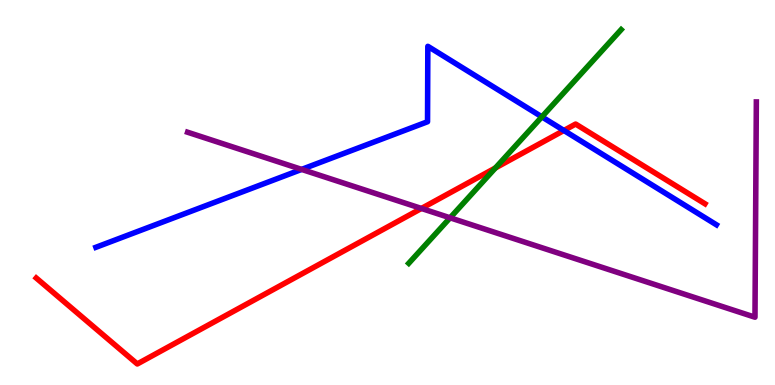[{'lines': ['blue', 'red'], 'intersections': [{'x': 7.28, 'y': 6.61}]}, {'lines': ['green', 'red'], 'intersections': [{'x': 6.39, 'y': 5.64}]}, {'lines': ['purple', 'red'], 'intersections': [{'x': 5.44, 'y': 4.59}]}, {'lines': ['blue', 'green'], 'intersections': [{'x': 6.99, 'y': 6.96}]}, {'lines': ['blue', 'purple'], 'intersections': [{'x': 3.89, 'y': 5.6}]}, {'lines': ['green', 'purple'], 'intersections': [{'x': 5.81, 'y': 4.34}]}]